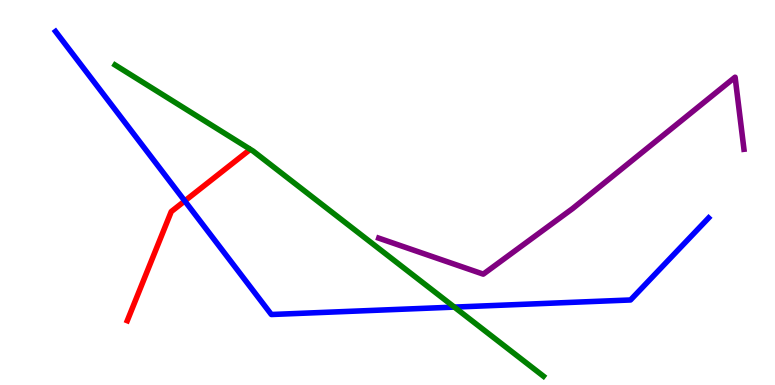[{'lines': ['blue', 'red'], 'intersections': [{'x': 2.38, 'y': 4.78}]}, {'lines': ['green', 'red'], 'intersections': []}, {'lines': ['purple', 'red'], 'intersections': []}, {'lines': ['blue', 'green'], 'intersections': [{'x': 5.86, 'y': 2.02}]}, {'lines': ['blue', 'purple'], 'intersections': []}, {'lines': ['green', 'purple'], 'intersections': []}]